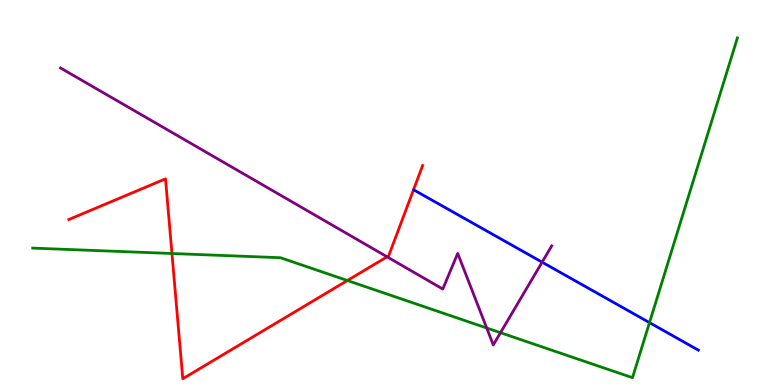[{'lines': ['blue', 'red'], 'intersections': []}, {'lines': ['green', 'red'], 'intersections': [{'x': 2.22, 'y': 3.42}, {'x': 4.48, 'y': 2.71}]}, {'lines': ['purple', 'red'], 'intersections': [{'x': 4.99, 'y': 3.33}]}, {'lines': ['blue', 'green'], 'intersections': [{'x': 8.38, 'y': 1.62}]}, {'lines': ['blue', 'purple'], 'intersections': [{'x': 7.0, 'y': 3.19}]}, {'lines': ['green', 'purple'], 'intersections': [{'x': 6.28, 'y': 1.48}, {'x': 6.46, 'y': 1.36}]}]